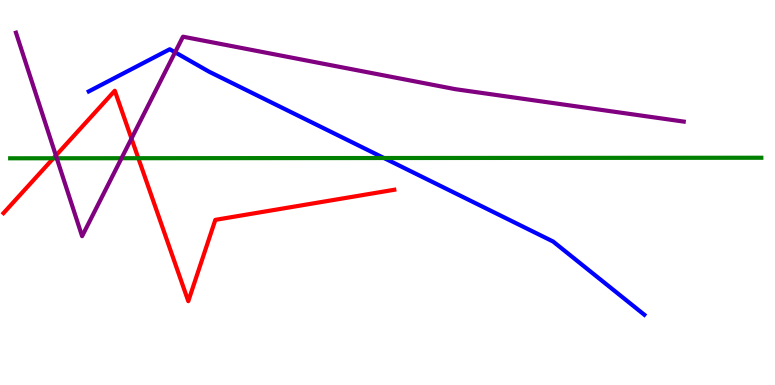[{'lines': ['blue', 'red'], 'intersections': []}, {'lines': ['green', 'red'], 'intersections': [{'x': 0.689, 'y': 5.89}, {'x': 1.79, 'y': 5.89}]}, {'lines': ['purple', 'red'], 'intersections': [{'x': 0.721, 'y': 5.96}, {'x': 1.7, 'y': 6.4}]}, {'lines': ['blue', 'green'], 'intersections': [{'x': 4.95, 'y': 5.9}]}, {'lines': ['blue', 'purple'], 'intersections': [{'x': 2.26, 'y': 8.64}]}, {'lines': ['green', 'purple'], 'intersections': [{'x': 0.732, 'y': 5.89}, {'x': 1.57, 'y': 5.89}]}]